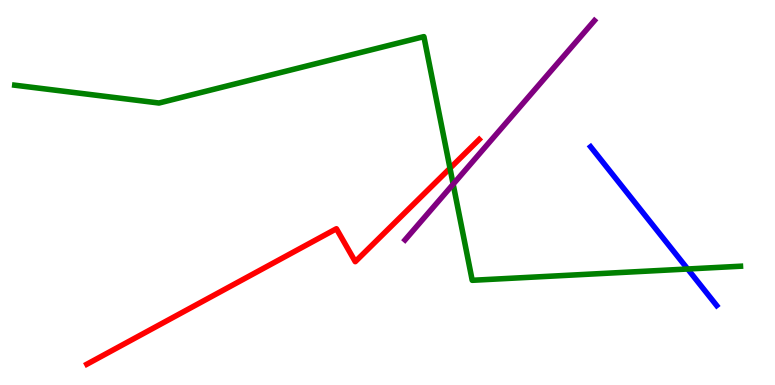[{'lines': ['blue', 'red'], 'intersections': []}, {'lines': ['green', 'red'], 'intersections': [{'x': 5.81, 'y': 5.63}]}, {'lines': ['purple', 'red'], 'intersections': []}, {'lines': ['blue', 'green'], 'intersections': [{'x': 8.87, 'y': 3.01}]}, {'lines': ['blue', 'purple'], 'intersections': []}, {'lines': ['green', 'purple'], 'intersections': [{'x': 5.85, 'y': 5.22}]}]